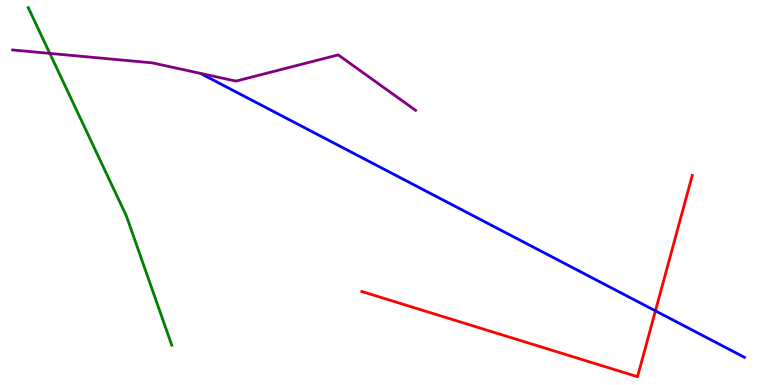[{'lines': ['blue', 'red'], 'intersections': [{'x': 8.46, 'y': 1.93}]}, {'lines': ['green', 'red'], 'intersections': []}, {'lines': ['purple', 'red'], 'intersections': []}, {'lines': ['blue', 'green'], 'intersections': []}, {'lines': ['blue', 'purple'], 'intersections': []}, {'lines': ['green', 'purple'], 'intersections': [{'x': 0.643, 'y': 8.61}]}]